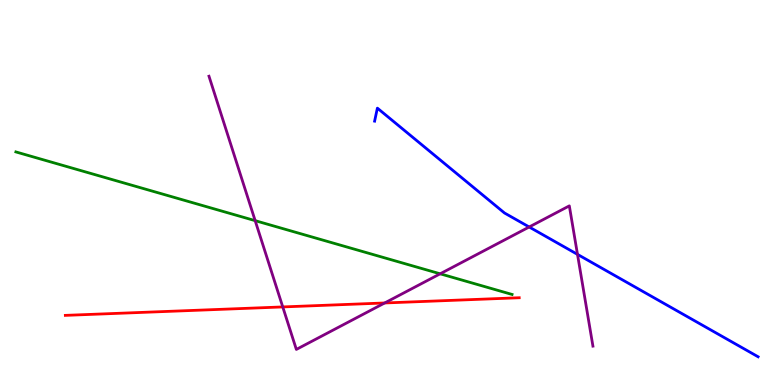[{'lines': ['blue', 'red'], 'intersections': []}, {'lines': ['green', 'red'], 'intersections': []}, {'lines': ['purple', 'red'], 'intersections': [{'x': 3.65, 'y': 2.03}, {'x': 4.96, 'y': 2.13}]}, {'lines': ['blue', 'green'], 'intersections': []}, {'lines': ['blue', 'purple'], 'intersections': [{'x': 6.83, 'y': 4.1}, {'x': 7.45, 'y': 3.39}]}, {'lines': ['green', 'purple'], 'intersections': [{'x': 3.29, 'y': 4.27}, {'x': 5.68, 'y': 2.89}]}]